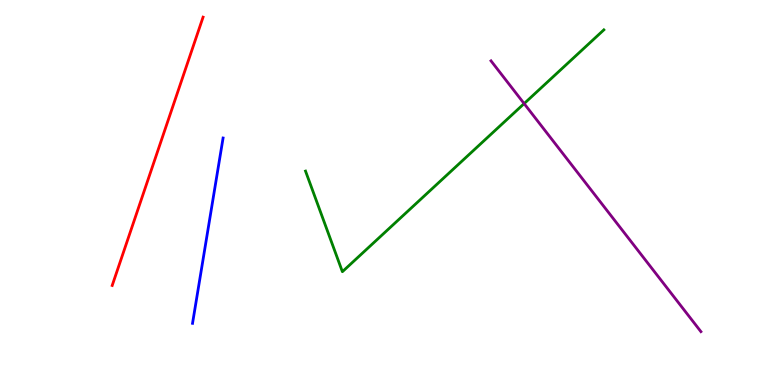[{'lines': ['blue', 'red'], 'intersections': []}, {'lines': ['green', 'red'], 'intersections': []}, {'lines': ['purple', 'red'], 'intersections': []}, {'lines': ['blue', 'green'], 'intersections': []}, {'lines': ['blue', 'purple'], 'intersections': []}, {'lines': ['green', 'purple'], 'intersections': [{'x': 6.76, 'y': 7.31}]}]